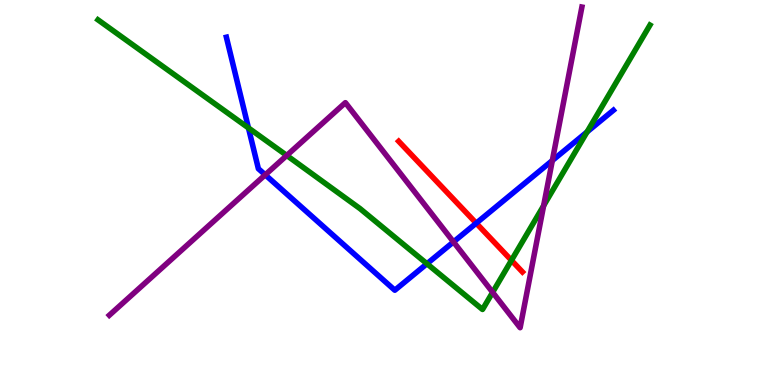[{'lines': ['blue', 'red'], 'intersections': [{'x': 6.15, 'y': 4.2}]}, {'lines': ['green', 'red'], 'intersections': [{'x': 6.6, 'y': 3.24}]}, {'lines': ['purple', 'red'], 'intersections': []}, {'lines': ['blue', 'green'], 'intersections': [{'x': 3.21, 'y': 6.68}, {'x': 5.51, 'y': 3.15}, {'x': 7.57, 'y': 6.57}]}, {'lines': ['blue', 'purple'], 'intersections': [{'x': 3.42, 'y': 5.46}, {'x': 5.85, 'y': 3.72}, {'x': 7.13, 'y': 5.83}]}, {'lines': ['green', 'purple'], 'intersections': [{'x': 3.7, 'y': 5.96}, {'x': 6.36, 'y': 2.41}, {'x': 7.01, 'y': 4.66}]}]